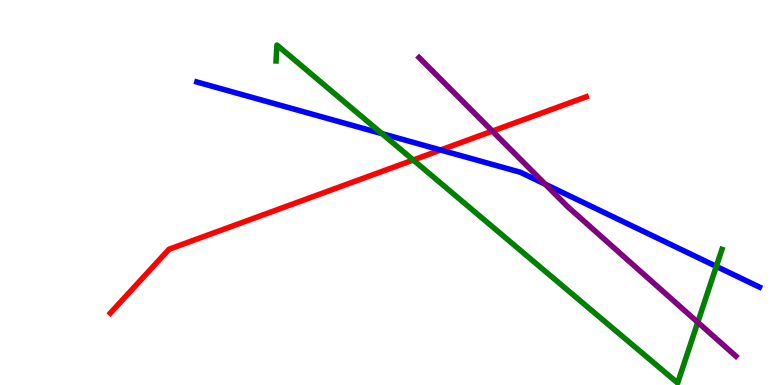[{'lines': ['blue', 'red'], 'intersections': [{'x': 5.69, 'y': 6.1}]}, {'lines': ['green', 'red'], 'intersections': [{'x': 5.33, 'y': 5.84}]}, {'lines': ['purple', 'red'], 'intersections': [{'x': 6.35, 'y': 6.59}]}, {'lines': ['blue', 'green'], 'intersections': [{'x': 4.93, 'y': 6.53}, {'x': 9.24, 'y': 3.08}]}, {'lines': ['blue', 'purple'], 'intersections': [{'x': 7.04, 'y': 5.21}]}, {'lines': ['green', 'purple'], 'intersections': [{'x': 9.0, 'y': 1.63}]}]